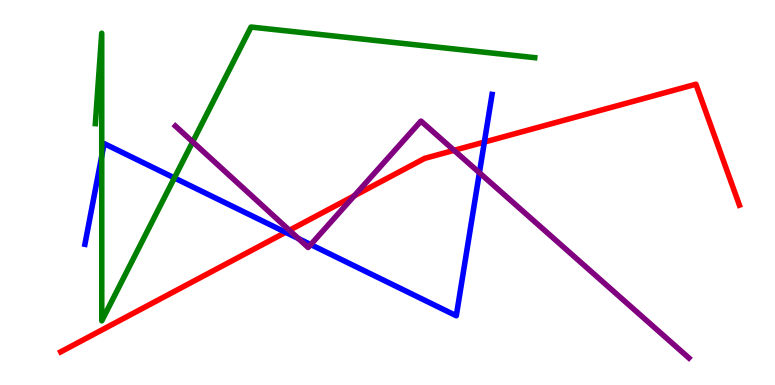[{'lines': ['blue', 'red'], 'intersections': [{'x': 3.69, 'y': 3.97}, {'x': 6.25, 'y': 6.31}]}, {'lines': ['green', 'red'], 'intersections': []}, {'lines': ['purple', 'red'], 'intersections': [{'x': 3.73, 'y': 4.02}, {'x': 4.57, 'y': 4.91}, {'x': 5.86, 'y': 6.1}]}, {'lines': ['blue', 'green'], 'intersections': [{'x': 1.31, 'y': 5.95}, {'x': 2.25, 'y': 5.38}]}, {'lines': ['blue', 'purple'], 'intersections': [{'x': 3.85, 'y': 3.8}, {'x': 4.01, 'y': 3.65}, {'x': 6.19, 'y': 5.51}]}, {'lines': ['green', 'purple'], 'intersections': [{'x': 2.49, 'y': 6.32}]}]